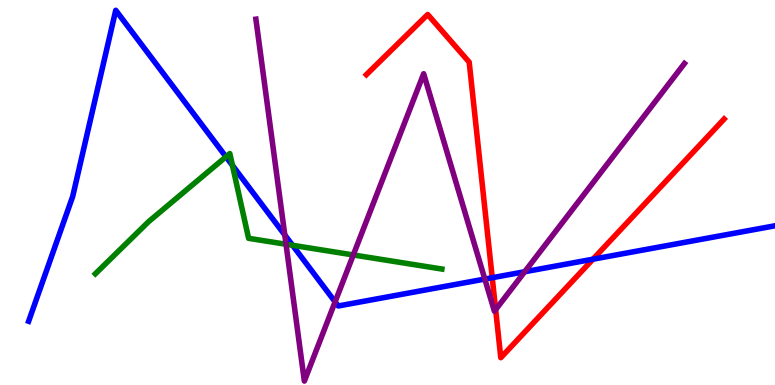[{'lines': ['blue', 'red'], 'intersections': [{'x': 6.35, 'y': 2.79}, {'x': 7.65, 'y': 3.27}]}, {'lines': ['green', 'red'], 'intersections': []}, {'lines': ['purple', 'red'], 'intersections': [{'x': 6.4, 'y': 1.96}]}, {'lines': ['blue', 'green'], 'intersections': [{'x': 2.92, 'y': 5.93}, {'x': 3.0, 'y': 5.7}, {'x': 3.78, 'y': 3.63}]}, {'lines': ['blue', 'purple'], 'intersections': [{'x': 3.67, 'y': 3.9}, {'x': 4.32, 'y': 2.16}, {'x': 6.26, 'y': 2.75}, {'x': 6.77, 'y': 2.94}]}, {'lines': ['green', 'purple'], 'intersections': [{'x': 3.69, 'y': 3.66}, {'x': 4.56, 'y': 3.38}]}]